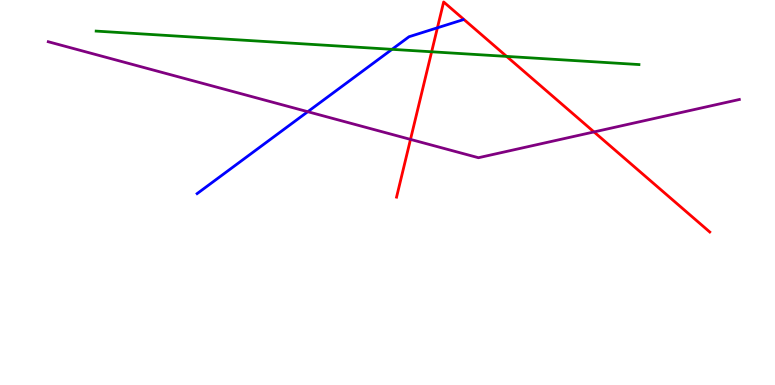[{'lines': ['blue', 'red'], 'intersections': [{'x': 5.64, 'y': 9.28}]}, {'lines': ['green', 'red'], 'intersections': [{'x': 5.57, 'y': 8.66}, {'x': 6.54, 'y': 8.54}]}, {'lines': ['purple', 'red'], 'intersections': [{'x': 5.3, 'y': 6.38}, {'x': 7.66, 'y': 6.57}]}, {'lines': ['blue', 'green'], 'intersections': [{'x': 5.06, 'y': 8.72}]}, {'lines': ['blue', 'purple'], 'intersections': [{'x': 3.97, 'y': 7.1}]}, {'lines': ['green', 'purple'], 'intersections': []}]